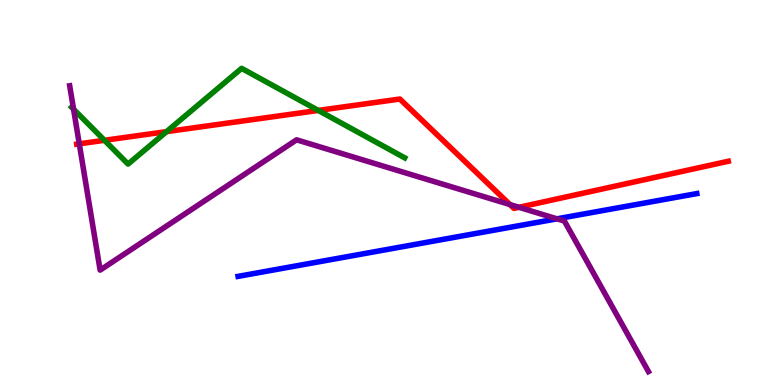[{'lines': ['blue', 'red'], 'intersections': []}, {'lines': ['green', 'red'], 'intersections': [{'x': 1.35, 'y': 6.36}, {'x': 2.15, 'y': 6.58}, {'x': 4.11, 'y': 7.13}]}, {'lines': ['purple', 'red'], 'intersections': [{'x': 1.02, 'y': 6.26}, {'x': 6.58, 'y': 4.69}, {'x': 6.7, 'y': 4.62}]}, {'lines': ['blue', 'green'], 'intersections': []}, {'lines': ['blue', 'purple'], 'intersections': [{'x': 7.19, 'y': 4.32}]}, {'lines': ['green', 'purple'], 'intersections': [{'x': 0.949, 'y': 7.16}]}]